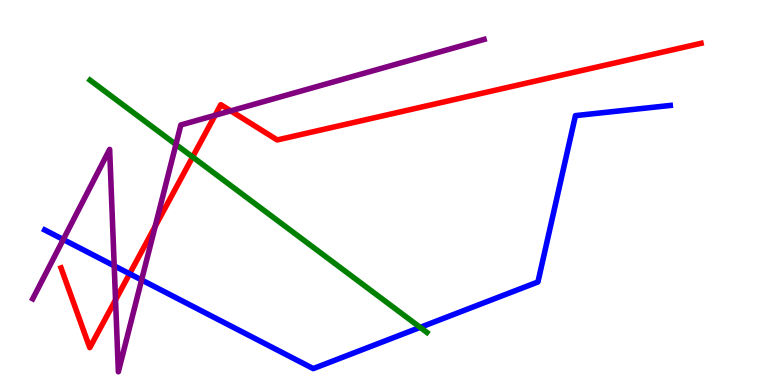[{'lines': ['blue', 'red'], 'intersections': [{'x': 1.67, 'y': 2.89}]}, {'lines': ['green', 'red'], 'intersections': [{'x': 2.49, 'y': 5.92}]}, {'lines': ['purple', 'red'], 'intersections': [{'x': 1.49, 'y': 2.21}, {'x': 2.0, 'y': 4.12}, {'x': 2.78, 'y': 7.01}, {'x': 2.98, 'y': 7.12}]}, {'lines': ['blue', 'green'], 'intersections': [{'x': 5.42, 'y': 1.5}]}, {'lines': ['blue', 'purple'], 'intersections': [{'x': 0.816, 'y': 3.78}, {'x': 1.47, 'y': 3.1}, {'x': 1.83, 'y': 2.73}]}, {'lines': ['green', 'purple'], 'intersections': [{'x': 2.27, 'y': 6.25}]}]